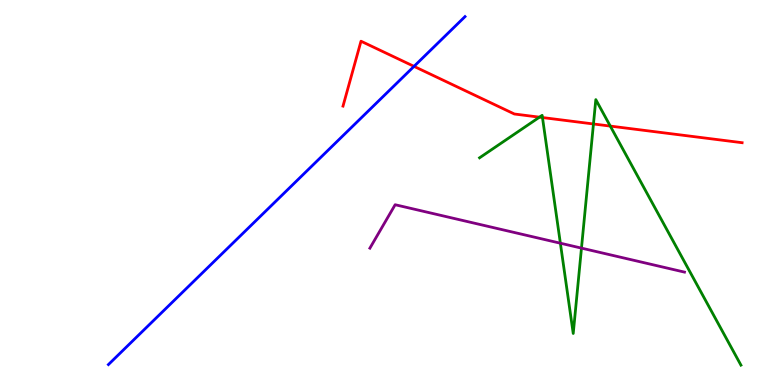[{'lines': ['blue', 'red'], 'intersections': [{'x': 5.34, 'y': 8.28}]}, {'lines': ['green', 'red'], 'intersections': [{'x': 6.96, 'y': 6.96}, {'x': 7.0, 'y': 6.95}, {'x': 7.66, 'y': 6.78}, {'x': 7.87, 'y': 6.72}]}, {'lines': ['purple', 'red'], 'intersections': []}, {'lines': ['blue', 'green'], 'intersections': []}, {'lines': ['blue', 'purple'], 'intersections': []}, {'lines': ['green', 'purple'], 'intersections': [{'x': 7.23, 'y': 3.68}, {'x': 7.5, 'y': 3.56}]}]